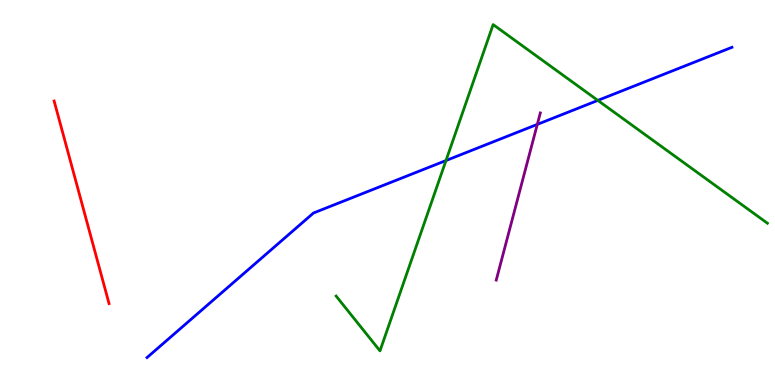[{'lines': ['blue', 'red'], 'intersections': []}, {'lines': ['green', 'red'], 'intersections': []}, {'lines': ['purple', 'red'], 'intersections': []}, {'lines': ['blue', 'green'], 'intersections': [{'x': 5.75, 'y': 5.83}, {'x': 7.71, 'y': 7.39}]}, {'lines': ['blue', 'purple'], 'intersections': [{'x': 6.93, 'y': 6.77}]}, {'lines': ['green', 'purple'], 'intersections': []}]